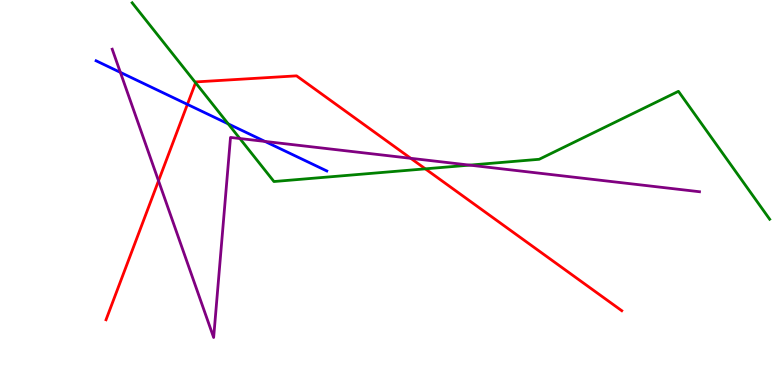[{'lines': ['blue', 'red'], 'intersections': [{'x': 2.42, 'y': 7.29}]}, {'lines': ['green', 'red'], 'intersections': [{'x': 2.52, 'y': 7.85}, {'x': 5.49, 'y': 5.61}]}, {'lines': ['purple', 'red'], 'intersections': [{'x': 2.05, 'y': 5.3}, {'x': 5.3, 'y': 5.89}]}, {'lines': ['blue', 'green'], 'intersections': [{'x': 2.94, 'y': 6.78}]}, {'lines': ['blue', 'purple'], 'intersections': [{'x': 1.55, 'y': 8.12}, {'x': 3.42, 'y': 6.33}]}, {'lines': ['green', 'purple'], 'intersections': [{'x': 3.09, 'y': 6.4}, {'x': 6.06, 'y': 5.71}]}]